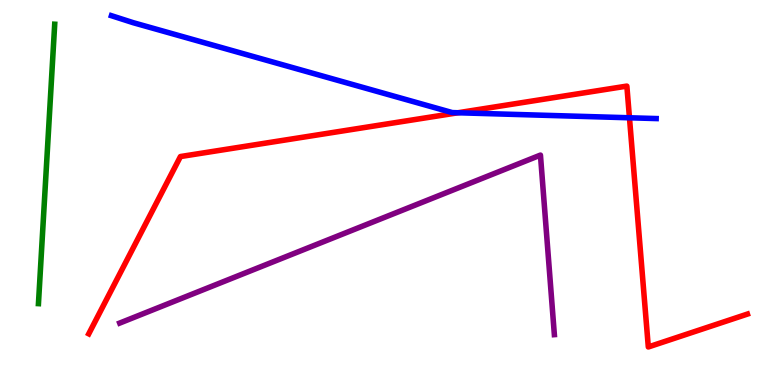[{'lines': ['blue', 'red'], 'intersections': [{'x': 5.91, 'y': 7.07}, {'x': 8.12, 'y': 6.94}]}, {'lines': ['green', 'red'], 'intersections': []}, {'lines': ['purple', 'red'], 'intersections': []}, {'lines': ['blue', 'green'], 'intersections': []}, {'lines': ['blue', 'purple'], 'intersections': []}, {'lines': ['green', 'purple'], 'intersections': []}]